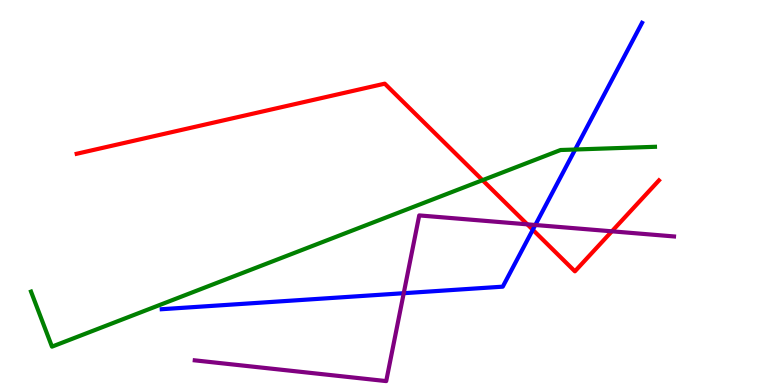[{'lines': ['blue', 'red'], 'intersections': [{'x': 6.87, 'y': 4.03}]}, {'lines': ['green', 'red'], 'intersections': [{'x': 6.23, 'y': 5.32}]}, {'lines': ['purple', 'red'], 'intersections': [{'x': 6.8, 'y': 4.17}, {'x': 7.9, 'y': 3.99}]}, {'lines': ['blue', 'green'], 'intersections': [{'x': 7.42, 'y': 6.12}]}, {'lines': ['blue', 'purple'], 'intersections': [{'x': 5.21, 'y': 2.38}, {'x': 6.91, 'y': 4.16}]}, {'lines': ['green', 'purple'], 'intersections': []}]